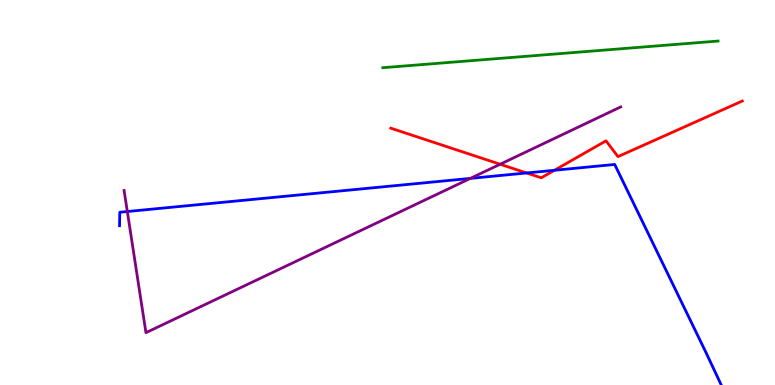[{'lines': ['blue', 'red'], 'intersections': [{'x': 6.79, 'y': 5.51}, {'x': 7.15, 'y': 5.58}]}, {'lines': ['green', 'red'], 'intersections': []}, {'lines': ['purple', 'red'], 'intersections': [{'x': 6.45, 'y': 5.73}]}, {'lines': ['blue', 'green'], 'intersections': []}, {'lines': ['blue', 'purple'], 'intersections': [{'x': 1.64, 'y': 4.51}, {'x': 6.07, 'y': 5.37}]}, {'lines': ['green', 'purple'], 'intersections': []}]